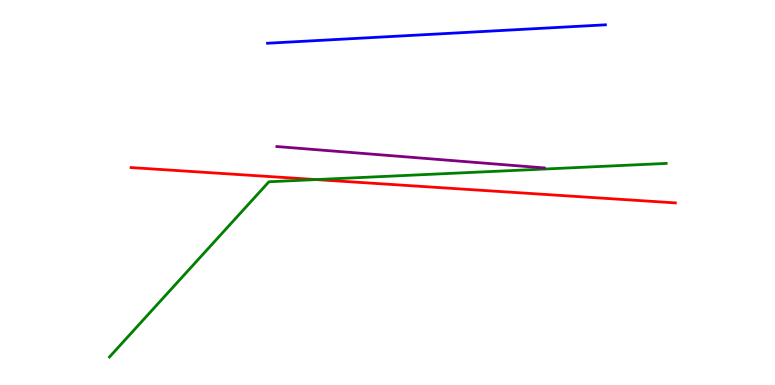[{'lines': ['blue', 'red'], 'intersections': []}, {'lines': ['green', 'red'], 'intersections': [{'x': 4.08, 'y': 5.34}]}, {'lines': ['purple', 'red'], 'intersections': []}, {'lines': ['blue', 'green'], 'intersections': []}, {'lines': ['blue', 'purple'], 'intersections': []}, {'lines': ['green', 'purple'], 'intersections': []}]